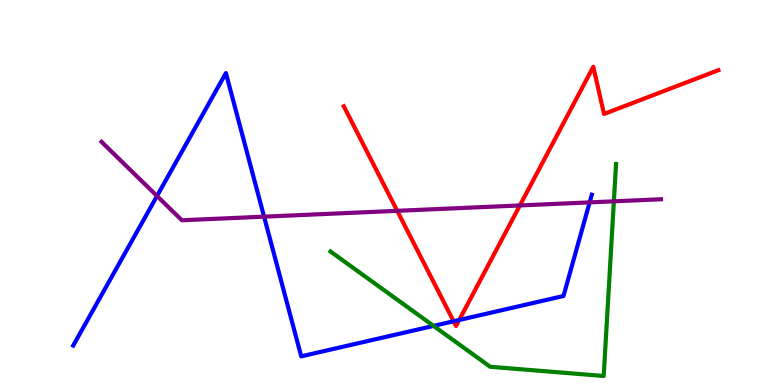[{'lines': ['blue', 'red'], 'intersections': [{'x': 5.85, 'y': 1.66}, {'x': 5.93, 'y': 1.69}]}, {'lines': ['green', 'red'], 'intersections': []}, {'lines': ['purple', 'red'], 'intersections': [{'x': 5.13, 'y': 4.52}, {'x': 6.71, 'y': 4.66}]}, {'lines': ['blue', 'green'], 'intersections': [{'x': 5.59, 'y': 1.54}]}, {'lines': ['blue', 'purple'], 'intersections': [{'x': 2.03, 'y': 4.91}, {'x': 3.41, 'y': 4.37}, {'x': 7.61, 'y': 4.74}]}, {'lines': ['green', 'purple'], 'intersections': [{'x': 7.92, 'y': 4.77}]}]